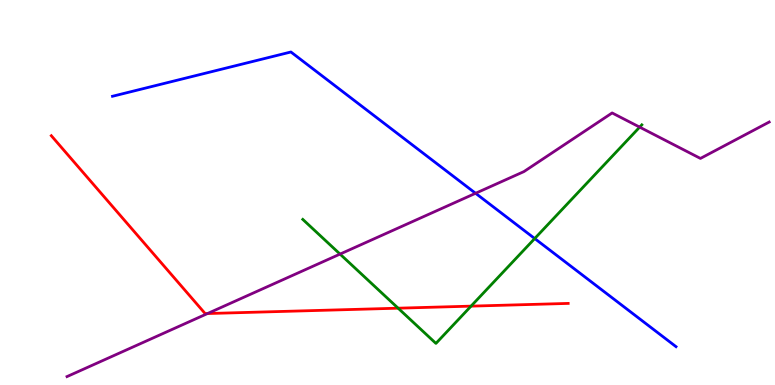[{'lines': ['blue', 'red'], 'intersections': []}, {'lines': ['green', 'red'], 'intersections': [{'x': 5.14, 'y': 2.0}, {'x': 6.08, 'y': 2.05}]}, {'lines': ['purple', 'red'], 'intersections': [{'x': 2.68, 'y': 1.86}]}, {'lines': ['blue', 'green'], 'intersections': [{'x': 6.9, 'y': 3.8}]}, {'lines': ['blue', 'purple'], 'intersections': [{'x': 6.14, 'y': 4.98}]}, {'lines': ['green', 'purple'], 'intersections': [{'x': 4.39, 'y': 3.4}, {'x': 8.25, 'y': 6.7}]}]